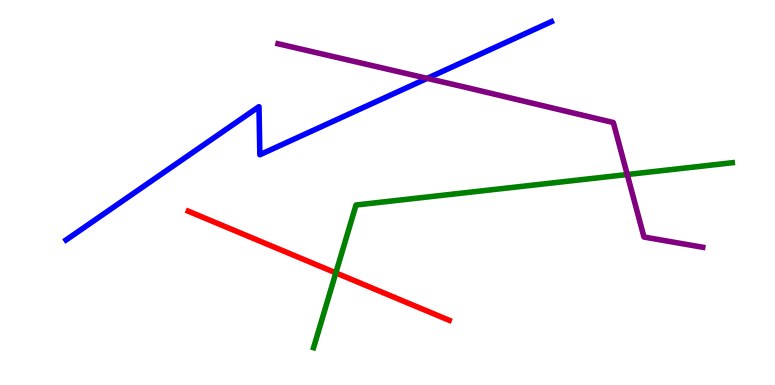[{'lines': ['blue', 'red'], 'intersections': []}, {'lines': ['green', 'red'], 'intersections': [{'x': 4.33, 'y': 2.91}]}, {'lines': ['purple', 'red'], 'intersections': []}, {'lines': ['blue', 'green'], 'intersections': []}, {'lines': ['blue', 'purple'], 'intersections': [{'x': 5.51, 'y': 7.96}]}, {'lines': ['green', 'purple'], 'intersections': [{'x': 8.09, 'y': 5.47}]}]